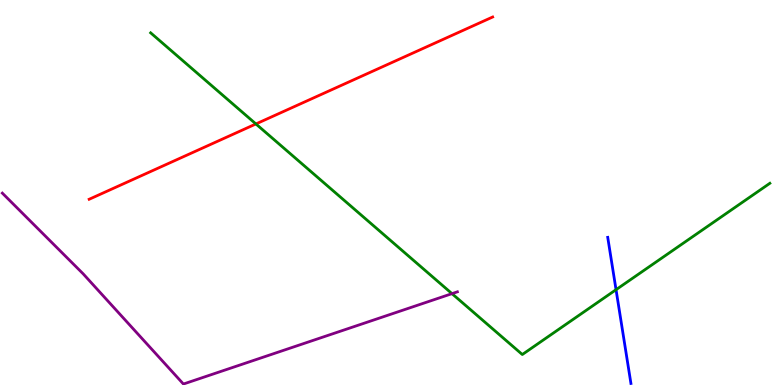[{'lines': ['blue', 'red'], 'intersections': []}, {'lines': ['green', 'red'], 'intersections': [{'x': 3.3, 'y': 6.78}]}, {'lines': ['purple', 'red'], 'intersections': []}, {'lines': ['blue', 'green'], 'intersections': [{'x': 7.95, 'y': 2.48}]}, {'lines': ['blue', 'purple'], 'intersections': []}, {'lines': ['green', 'purple'], 'intersections': [{'x': 5.83, 'y': 2.37}]}]